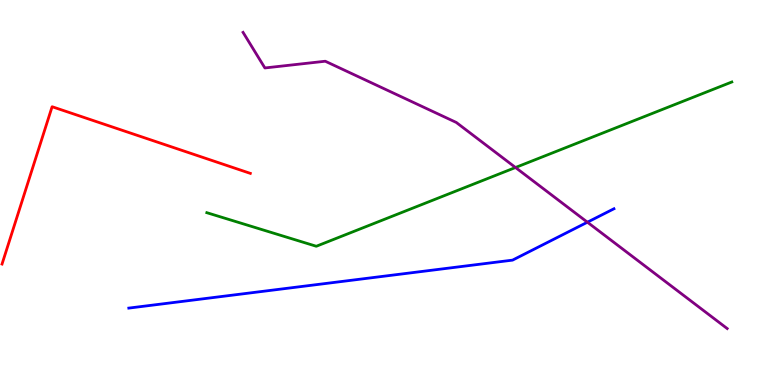[{'lines': ['blue', 'red'], 'intersections': []}, {'lines': ['green', 'red'], 'intersections': []}, {'lines': ['purple', 'red'], 'intersections': []}, {'lines': ['blue', 'green'], 'intersections': []}, {'lines': ['blue', 'purple'], 'intersections': [{'x': 7.58, 'y': 4.23}]}, {'lines': ['green', 'purple'], 'intersections': [{'x': 6.65, 'y': 5.65}]}]